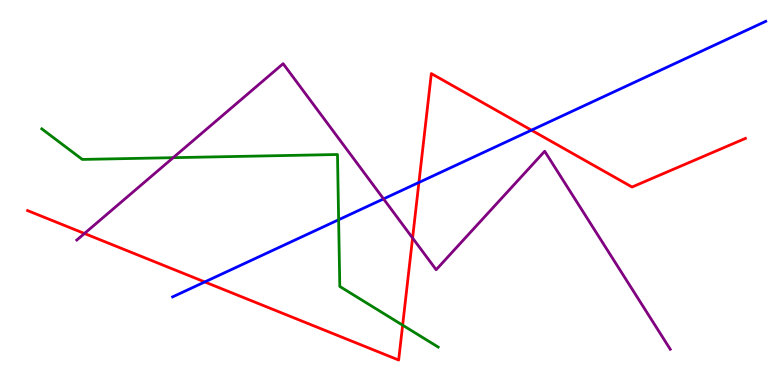[{'lines': ['blue', 'red'], 'intersections': [{'x': 2.64, 'y': 2.68}, {'x': 5.41, 'y': 5.26}, {'x': 6.86, 'y': 6.62}]}, {'lines': ['green', 'red'], 'intersections': [{'x': 5.2, 'y': 1.55}]}, {'lines': ['purple', 'red'], 'intersections': [{'x': 1.09, 'y': 3.94}, {'x': 5.32, 'y': 3.82}]}, {'lines': ['blue', 'green'], 'intersections': [{'x': 4.37, 'y': 4.29}]}, {'lines': ['blue', 'purple'], 'intersections': [{'x': 4.95, 'y': 4.83}]}, {'lines': ['green', 'purple'], 'intersections': [{'x': 2.23, 'y': 5.9}]}]